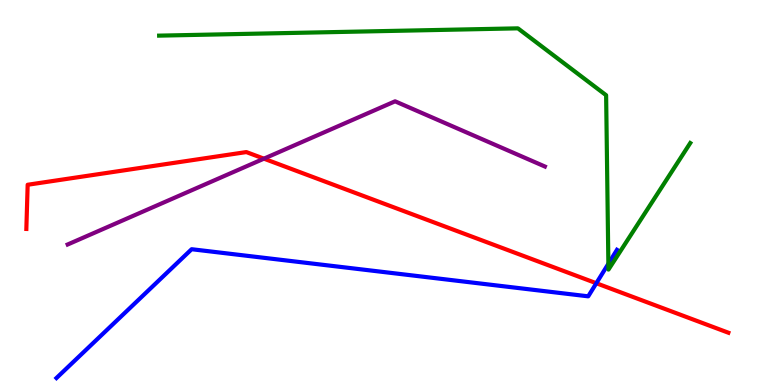[{'lines': ['blue', 'red'], 'intersections': [{'x': 7.69, 'y': 2.64}]}, {'lines': ['green', 'red'], 'intersections': []}, {'lines': ['purple', 'red'], 'intersections': [{'x': 3.41, 'y': 5.88}]}, {'lines': ['blue', 'green'], 'intersections': [{'x': 7.85, 'y': 3.15}]}, {'lines': ['blue', 'purple'], 'intersections': []}, {'lines': ['green', 'purple'], 'intersections': []}]